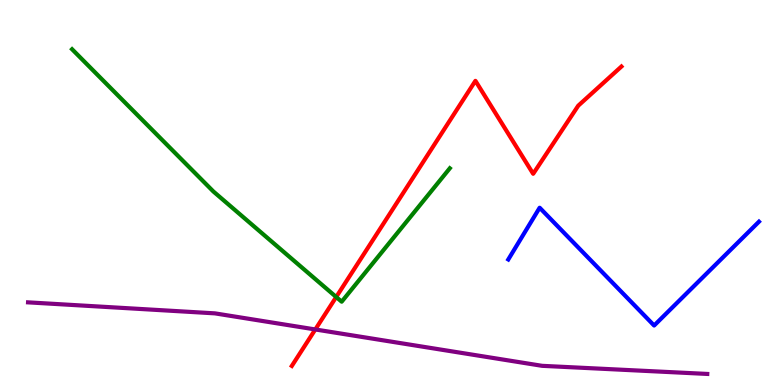[{'lines': ['blue', 'red'], 'intersections': []}, {'lines': ['green', 'red'], 'intersections': [{'x': 4.34, 'y': 2.29}]}, {'lines': ['purple', 'red'], 'intersections': [{'x': 4.07, 'y': 1.44}]}, {'lines': ['blue', 'green'], 'intersections': []}, {'lines': ['blue', 'purple'], 'intersections': []}, {'lines': ['green', 'purple'], 'intersections': []}]